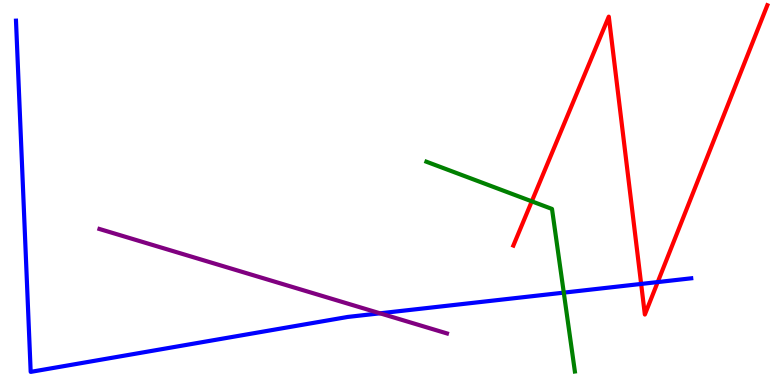[{'lines': ['blue', 'red'], 'intersections': [{'x': 8.27, 'y': 2.62}, {'x': 8.49, 'y': 2.67}]}, {'lines': ['green', 'red'], 'intersections': [{'x': 6.86, 'y': 4.77}]}, {'lines': ['purple', 'red'], 'intersections': []}, {'lines': ['blue', 'green'], 'intersections': [{'x': 7.27, 'y': 2.4}]}, {'lines': ['blue', 'purple'], 'intersections': [{'x': 4.9, 'y': 1.86}]}, {'lines': ['green', 'purple'], 'intersections': []}]